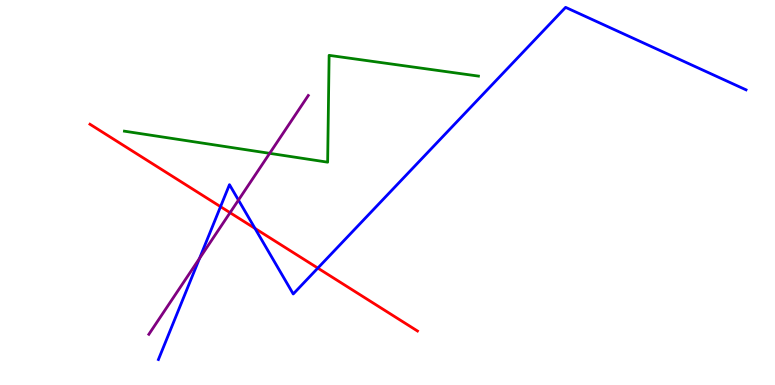[{'lines': ['blue', 'red'], 'intersections': [{'x': 2.85, 'y': 4.63}, {'x': 3.29, 'y': 4.07}, {'x': 4.1, 'y': 3.04}]}, {'lines': ['green', 'red'], 'intersections': []}, {'lines': ['purple', 'red'], 'intersections': [{'x': 2.97, 'y': 4.48}]}, {'lines': ['blue', 'green'], 'intersections': []}, {'lines': ['blue', 'purple'], 'intersections': [{'x': 2.57, 'y': 3.29}, {'x': 3.08, 'y': 4.8}]}, {'lines': ['green', 'purple'], 'intersections': [{'x': 3.48, 'y': 6.02}]}]